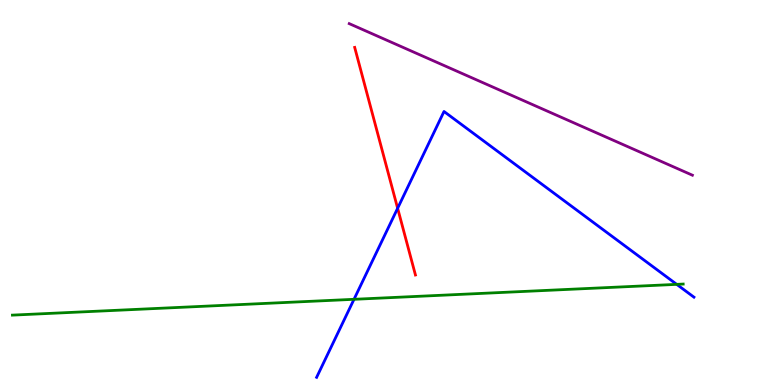[{'lines': ['blue', 'red'], 'intersections': [{'x': 5.13, 'y': 4.59}]}, {'lines': ['green', 'red'], 'intersections': []}, {'lines': ['purple', 'red'], 'intersections': []}, {'lines': ['blue', 'green'], 'intersections': [{'x': 4.57, 'y': 2.23}, {'x': 8.73, 'y': 2.61}]}, {'lines': ['blue', 'purple'], 'intersections': []}, {'lines': ['green', 'purple'], 'intersections': []}]